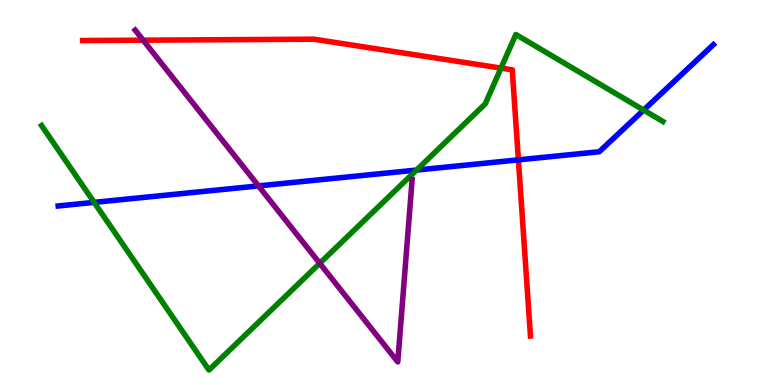[{'lines': ['blue', 'red'], 'intersections': [{'x': 6.69, 'y': 5.85}]}, {'lines': ['green', 'red'], 'intersections': [{'x': 6.46, 'y': 8.23}]}, {'lines': ['purple', 'red'], 'intersections': [{'x': 1.85, 'y': 8.96}]}, {'lines': ['blue', 'green'], 'intersections': [{'x': 1.21, 'y': 4.74}, {'x': 5.37, 'y': 5.58}, {'x': 8.31, 'y': 7.14}]}, {'lines': ['blue', 'purple'], 'intersections': [{'x': 3.34, 'y': 5.17}]}, {'lines': ['green', 'purple'], 'intersections': [{'x': 4.13, 'y': 3.16}]}]